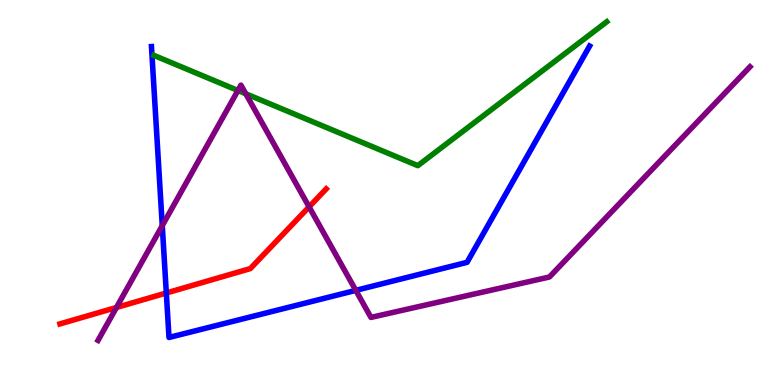[{'lines': ['blue', 'red'], 'intersections': [{'x': 2.15, 'y': 2.39}]}, {'lines': ['green', 'red'], 'intersections': []}, {'lines': ['purple', 'red'], 'intersections': [{'x': 1.5, 'y': 2.01}, {'x': 3.99, 'y': 4.63}]}, {'lines': ['blue', 'green'], 'intersections': []}, {'lines': ['blue', 'purple'], 'intersections': [{'x': 2.09, 'y': 4.14}, {'x': 4.59, 'y': 2.46}]}, {'lines': ['green', 'purple'], 'intersections': [{'x': 3.07, 'y': 7.65}, {'x': 3.17, 'y': 7.56}]}]